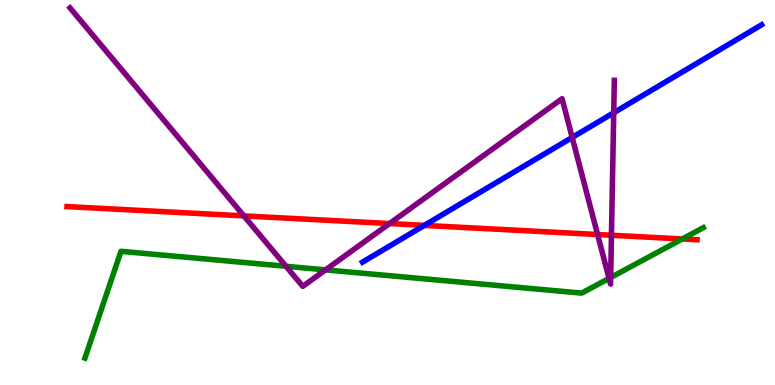[{'lines': ['blue', 'red'], 'intersections': [{'x': 5.47, 'y': 4.15}]}, {'lines': ['green', 'red'], 'intersections': [{'x': 8.8, 'y': 3.79}]}, {'lines': ['purple', 'red'], 'intersections': [{'x': 3.15, 'y': 4.39}, {'x': 5.03, 'y': 4.19}, {'x': 7.71, 'y': 3.91}, {'x': 7.89, 'y': 3.89}]}, {'lines': ['blue', 'green'], 'intersections': []}, {'lines': ['blue', 'purple'], 'intersections': [{'x': 7.38, 'y': 6.43}, {'x': 7.92, 'y': 7.07}]}, {'lines': ['green', 'purple'], 'intersections': [{'x': 3.69, 'y': 3.08}, {'x': 4.2, 'y': 2.99}, {'x': 7.86, 'y': 2.77}, {'x': 7.88, 'y': 2.79}]}]